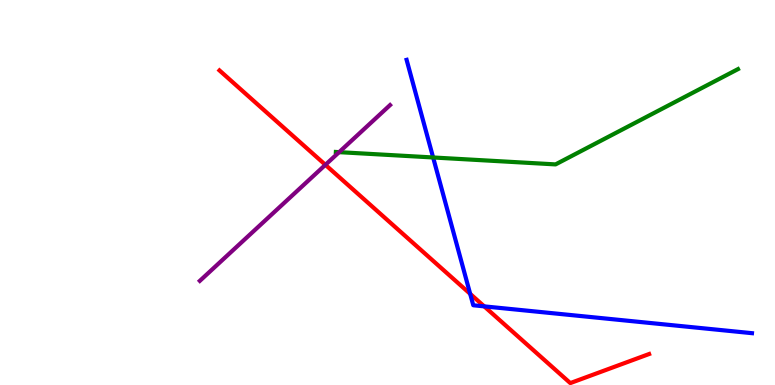[{'lines': ['blue', 'red'], 'intersections': [{'x': 6.07, 'y': 2.37}, {'x': 6.25, 'y': 2.04}]}, {'lines': ['green', 'red'], 'intersections': []}, {'lines': ['purple', 'red'], 'intersections': [{'x': 4.2, 'y': 5.72}]}, {'lines': ['blue', 'green'], 'intersections': [{'x': 5.59, 'y': 5.91}]}, {'lines': ['blue', 'purple'], 'intersections': []}, {'lines': ['green', 'purple'], 'intersections': [{'x': 4.38, 'y': 6.05}]}]